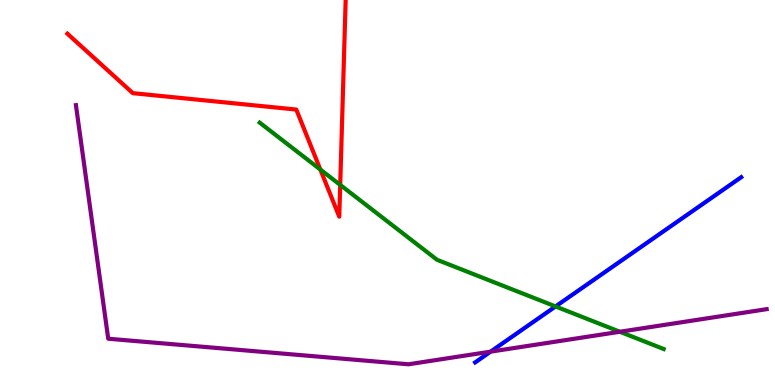[{'lines': ['blue', 'red'], 'intersections': []}, {'lines': ['green', 'red'], 'intersections': [{'x': 4.13, 'y': 5.6}, {'x': 4.39, 'y': 5.2}]}, {'lines': ['purple', 'red'], 'intersections': []}, {'lines': ['blue', 'green'], 'intersections': [{'x': 7.17, 'y': 2.04}]}, {'lines': ['blue', 'purple'], 'intersections': [{'x': 6.33, 'y': 0.866}]}, {'lines': ['green', 'purple'], 'intersections': [{'x': 8.0, 'y': 1.38}]}]